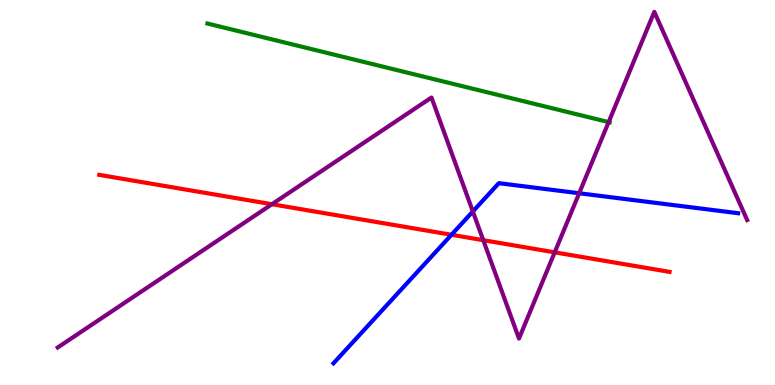[{'lines': ['blue', 'red'], 'intersections': [{'x': 5.83, 'y': 3.9}]}, {'lines': ['green', 'red'], 'intersections': []}, {'lines': ['purple', 'red'], 'intersections': [{'x': 3.51, 'y': 4.7}, {'x': 6.24, 'y': 3.76}, {'x': 7.16, 'y': 3.45}]}, {'lines': ['blue', 'green'], 'intersections': []}, {'lines': ['blue', 'purple'], 'intersections': [{'x': 6.1, 'y': 4.51}, {'x': 7.47, 'y': 4.98}]}, {'lines': ['green', 'purple'], 'intersections': [{'x': 7.85, 'y': 6.83}]}]